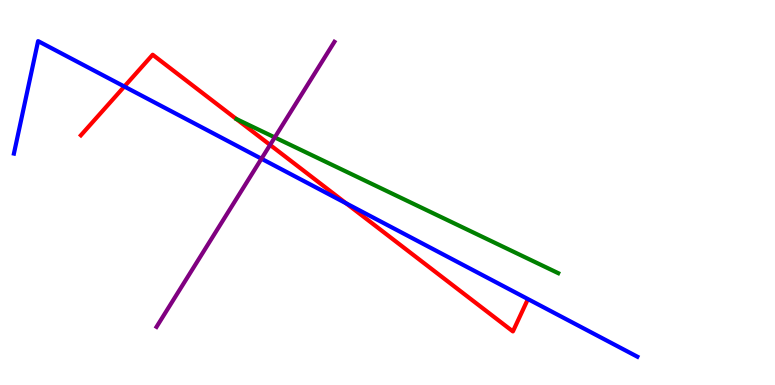[{'lines': ['blue', 'red'], 'intersections': [{'x': 1.6, 'y': 7.75}, {'x': 4.47, 'y': 4.72}]}, {'lines': ['green', 'red'], 'intersections': []}, {'lines': ['purple', 'red'], 'intersections': [{'x': 3.48, 'y': 6.24}]}, {'lines': ['blue', 'green'], 'intersections': []}, {'lines': ['blue', 'purple'], 'intersections': [{'x': 3.37, 'y': 5.88}]}, {'lines': ['green', 'purple'], 'intersections': [{'x': 3.55, 'y': 6.43}]}]